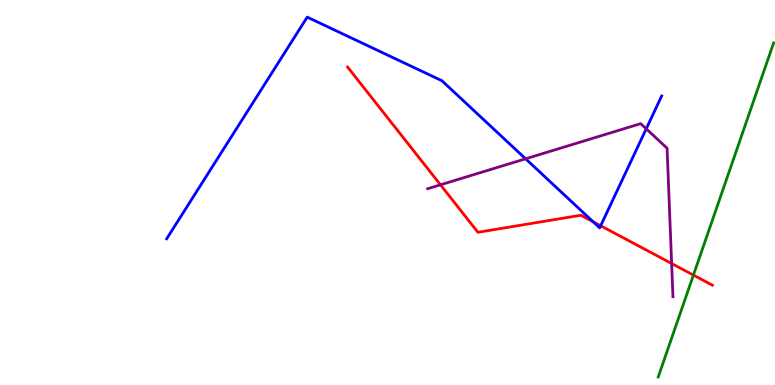[{'lines': ['blue', 'red'], 'intersections': [{'x': 7.65, 'y': 4.24}, {'x': 7.75, 'y': 4.14}]}, {'lines': ['green', 'red'], 'intersections': [{'x': 8.95, 'y': 2.85}]}, {'lines': ['purple', 'red'], 'intersections': [{'x': 5.68, 'y': 5.2}, {'x': 8.67, 'y': 3.16}]}, {'lines': ['blue', 'green'], 'intersections': []}, {'lines': ['blue', 'purple'], 'intersections': [{'x': 6.78, 'y': 5.88}, {'x': 8.34, 'y': 6.65}]}, {'lines': ['green', 'purple'], 'intersections': []}]